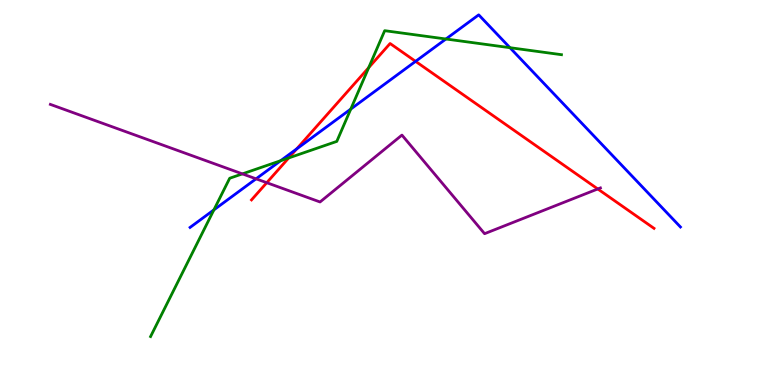[{'lines': ['blue', 'red'], 'intersections': [{'x': 3.83, 'y': 6.13}, {'x': 5.36, 'y': 8.41}]}, {'lines': ['green', 'red'], 'intersections': [{'x': 3.73, 'y': 5.9}, {'x': 4.76, 'y': 8.24}]}, {'lines': ['purple', 'red'], 'intersections': [{'x': 3.44, 'y': 5.25}, {'x': 7.71, 'y': 5.09}]}, {'lines': ['blue', 'green'], 'intersections': [{'x': 2.76, 'y': 4.55}, {'x': 3.62, 'y': 5.83}, {'x': 4.53, 'y': 7.17}, {'x': 5.75, 'y': 8.99}, {'x': 6.58, 'y': 8.76}]}, {'lines': ['blue', 'purple'], 'intersections': [{'x': 3.3, 'y': 5.36}]}, {'lines': ['green', 'purple'], 'intersections': [{'x': 3.13, 'y': 5.48}]}]